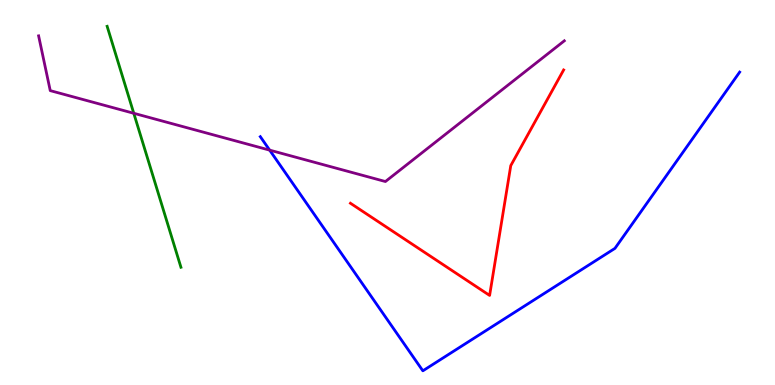[{'lines': ['blue', 'red'], 'intersections': []}, {'lines': ['green', 'red'], 'intersections': []}, {'lines': ['purple', 'red'], 'intersections': []}, {'lines': ['blue', 'green'], 'intersections': []}, {'lines': ['blue', 'purple'], 'intersections': [{'x': 3.48, 'y': 6.1}]}, {'lines': ['green', 'purple'], 'intersections': [{'x': 1.73, 'y': 7.06}]}]